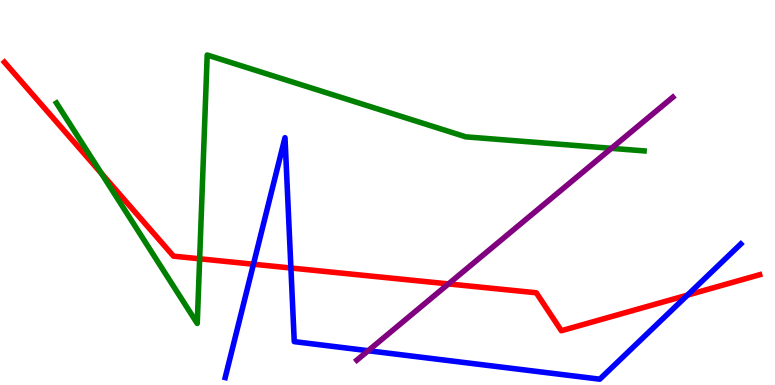[{'lines': ['blue', 'red'], 'intersections': [{'x': 3.27, 'y': 3.14}, {'x': 3.75, 'y': 3.04}, {'x': 8.87, 'y': 2.33}]}, {'lines': ['green', 'red'], 'intersections': [{'x': 1.31, 'y': 5.49}, {'x': 2.58, 'y': 3.28}]}, {'lines': ['purple', 'red'], 'intersections': [{'x': 5.79, 'y': 2.63}]}, {'lines': ['blue', 'green'], 'intersections': []}, {'lines': ['blue', 'purple'], 'intersections': [{'x': 4.75, 'y': 0.891}]}, {'lines': ['green', 'purple'], 'intersections': [{'x': 7.89, 'y': 6.15}]}]